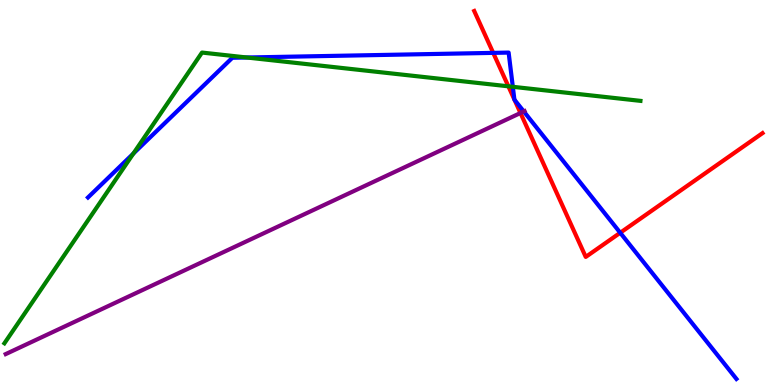[{'lines': ['blue', 'red'], 'intersections': [{'x': 6.36, 'y': 8.63}, {'x': 6.64, 'y': 7.41}, {'x': 6.64, 'y': 7.41}, {'x': 8.0, 'y': 3.95}]}, {'lines': ['green', 'red'], 'intersections': [{'x': 6.56, 'y': 7.76}]}, {'lines': ['purple', 'red'], 'intersections': [{'x': 6.72, 'y': 7.06}]}, {'lines': ['blue', 'green'], 'intersections': [{'x': 1.72, 'y': 6.01}, {'x': 3.18, 'y': 8.51}, {'x': 6.62, 'y': 7.75}]}, {'lines': ['blue', 'purple'], 'intersections': [{'x': 6.76, 'y': 7.1}]}, {'lines': ['green', 'purple'], 'intersections': []}]